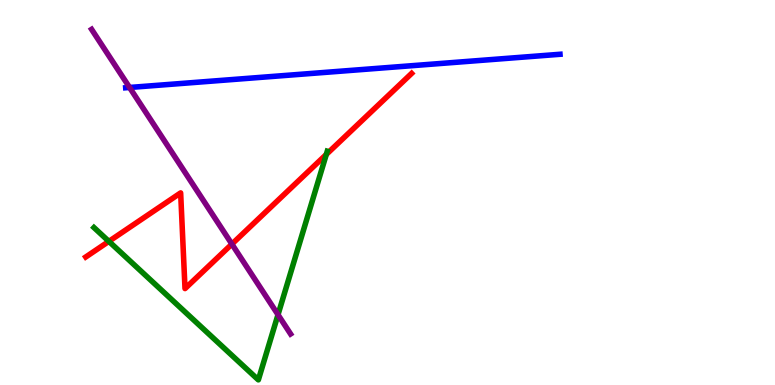[{'lines': ['blue', 'red'], 'intersections': []}, {'lines': ['green', 'red'], 'intersections': [{'x': 1.4, 'y': 3.73}, {'x': 4.21, 'y': 5.99}]}, {'lines': ['purple', 'red'], 'intersections': [{'x': 2.99, 'y': 3.66}]}, {'lines': ['blue', 'green'], 'intersections': []}, {'lines': ['blue', 'purple'], 'intersections': [{'x': 1.67, 'y': 7.73}]}, {'lines': ['green', 'purple'], 'intersections': [{'x': 3.59, 'y': 1.83}]}]